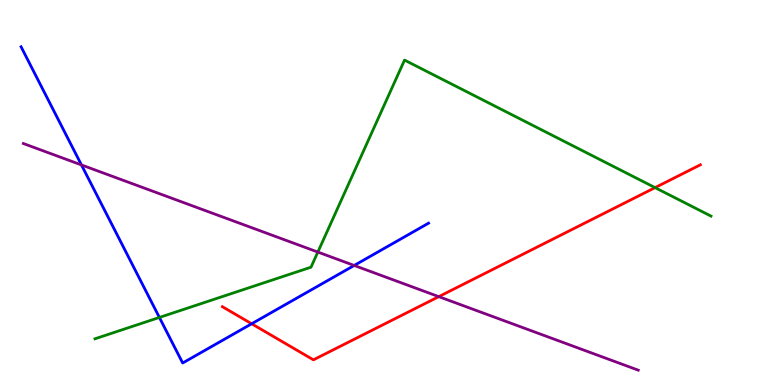[{'lines': ['blue', 'red'], 'intersections': [{'x': 3.25, 'y': 1.59}]}, {'lines': ['green', 'red'], 'intersections': [{'x': 8.45, 'y': 5.13}]}, {'lines': ['purple', 'red'], 'intersections': [{'x': 5.66, 'y': 2.29}]}, {'lines': ['blue', 'green'], 'intersections': [{'x': 2.06, 'y': 1.75}]}, {'lines': ['blue', 'purple'], 'intersections': [{'x': 1.05, 'y': 5.72}, {'x': 4.57, 'y': 3.1}]}, {'lines': ['green', 'purple'], 'intersections': [{'x': 4.1, 'y': 3.45}]}]